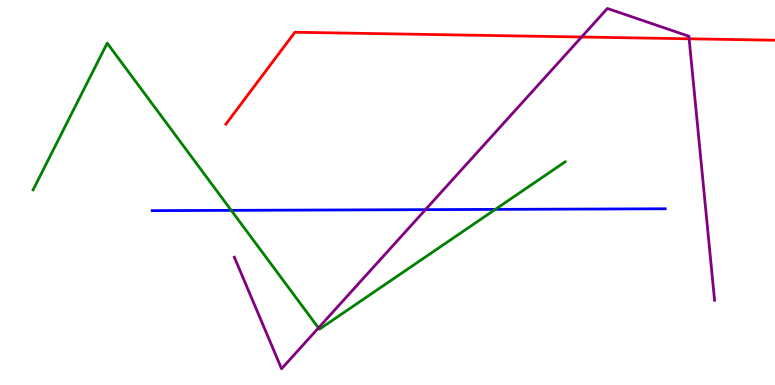[{'lines': ['blue', 'red'], 'intersections': []}, {'lines': ['green', 'red'], 'intersections': []}, {'lines': ['purple', 'red'], 'intersections': [{'x': 7.5, 'y': 9.04}, {'x': 8.89, 'y': 8.99}]}, {'lines': ['blue', 'green'], 'intersections': [{'x': 2.98, 'y': 4.54}, {'x': 6.39, 'y': 4.56}]}, {'lines': ['blue', 'purple'], 'intersections': [{'x': 5.49, 'y': 4.55}]}, {'lines': ['green', 'purple'], 'intersections': [{'x': 4.11, 'y': 1.48}]}]